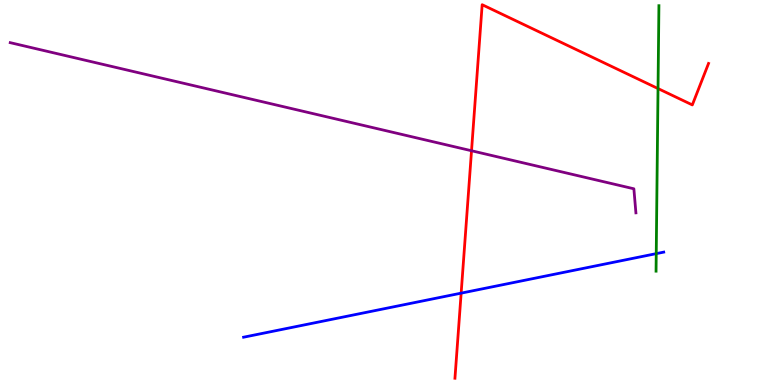[{'lines': ['blue', 'red'], 'intersections': [{'x': 5.95, 'y': 2.39}]}, {'lines': ['green', 'red'], 'intersections': [{'x': 8.49, 'y': 7.7}]}, {'lines': ['purple', 'red'], 'intersections': [{'x': 6.08, 'y': 6.08}]}, {'lines': ['blue', 'green'], 'intersections': [{'x': 8.47, 'y': 3.41}]}, {'lines': ['blue', 'purple'], 'intersections': []}, {'lines': ['green', 'purple'], 'intersections': []}]